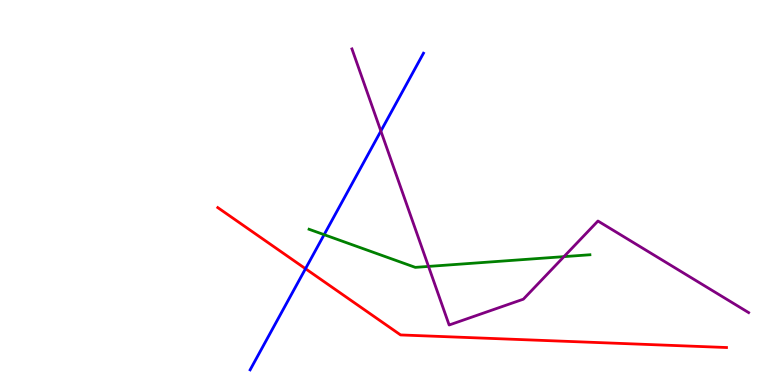[{'lines': ['blue', 'red'], 'intersections': [{'x': 3.94, 'y': 3.02}]}, {'lines': ['green', 'red'], 'intersections': []}, {'lines': ['purple', 'red'], 'intersections': []}, {'lines': ['blue', 'green'], 'intersections': [{'x': 4.18, 'y': 3.9}]}, {'lines': ['blue', 'purple'], 'intersections': [{'x': 4.91, 'y': 6.6}]}, {'lines': ['green', 'purple'], 'intersections': [{'x': 5.53, 'y': 3.08}, {'x': 7.28, 'y': 3.33}]}]